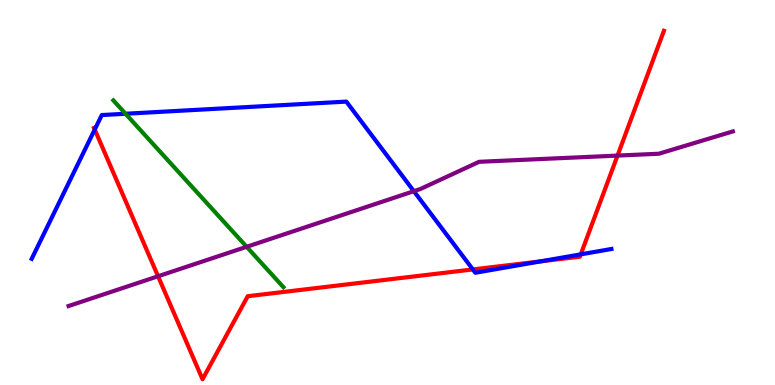[{'lines': ['blue', 'red'], 'intersections': [{'x': 1.22, 'y': 6.64}, {'x': 6.1, 'y': 3.0}, {'x': 6.97, 'y': 3.21}, {'x': 7.49, 'y': 3.39}]}, {'lines': ['green', 'red'], 'intersections': []}, {'lines': ['purple', 'red'], 'intersections': [{'x': 2.04, 'y': 2.82}, {'x': 7.97, 'y': 5.96}]}, {'lines': ['blue', 'green'], 'intersections': [{'x': 1.62, 'y': 7.05}]}, {'lines': ['blue', 'purple'], 'intersections': [{'x': 5.34, 'y': 5.03}]}, {'lines': ['green', 'purple'], 'intersections': [{'x': 3.18, 'y': 3.59}]}]